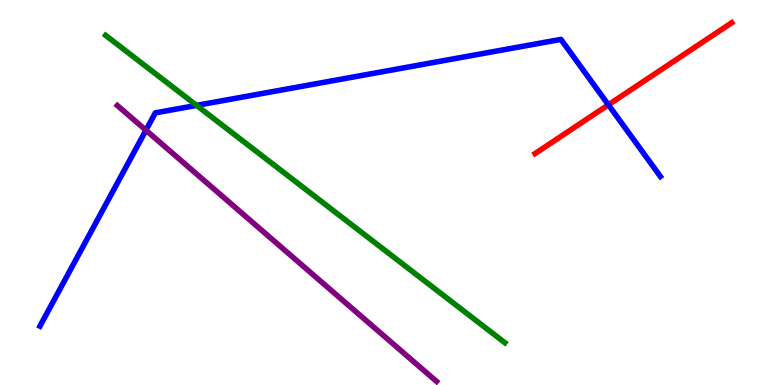[{'lines': ['blue', 'red'], 'intersections': [{'x': 7.85, 'y': 7.28}]}, {'lines': ['green', 'red'], 'intersections': []}, {'lines': ['purple', 'red'], 'intersections': []}, {'lines': ['blue', 'green'], 'intersections': [{'x': 2.54, 'y': 7.26}]}, {'lines': ['blue', 'purple'], 'intersections': [{'x': 1.88, 'y': 6.62}]}, {'lines': ['green', 'purple'], 'intersections': []}]